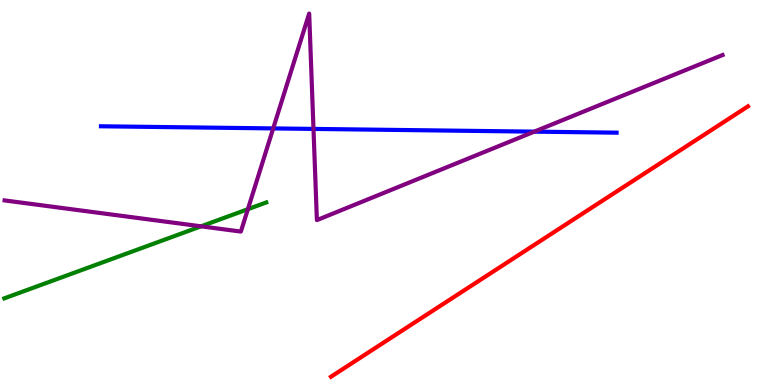[{'lines': ['blue', 'red'], 'intersections': []}, {'lines': ['green', 'red'], 'intersections': []}, {'lines': ['purple', 'red'], 'intersections': []}, {'lines': ['blue', 'green'], 'intersections': []}, {'lines': ['blue', 'purple'], 'intersections': [{'x': 3.53, 'y': 6.66}, {'x': 4.04, 'y': 6.65}, {'x': 6.89, 'y': 6.58}]}, {'lines': ['green', 'purple'], 'intersections': [{'x': 2.59, 'y': 4.12}, {'x': 3.2, 'y': 4.57}]}]